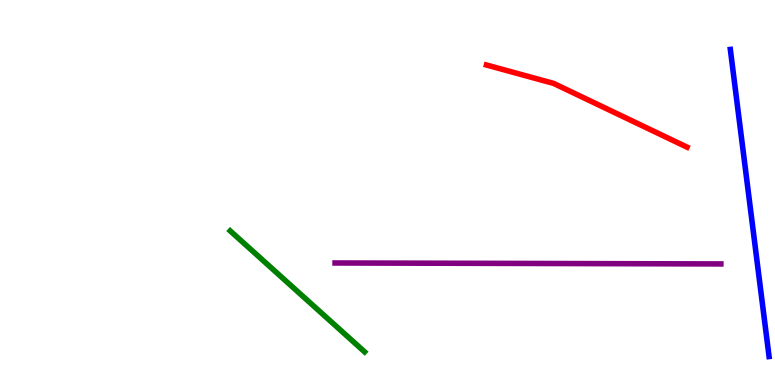[{'lines': ['blue', 'red'], 'intersections': []}, {'lines': ['green', 'red'], 'intersections': []}, {'lines': ['purple', 'red'], 'intersections': []}, {'lines': ['blue', 'green'], 'intersections': []}, {'lines': ['blue', 'purple'], 'intersections': []}, {'lines': ['green', 'purple'], 'intersections': []}]